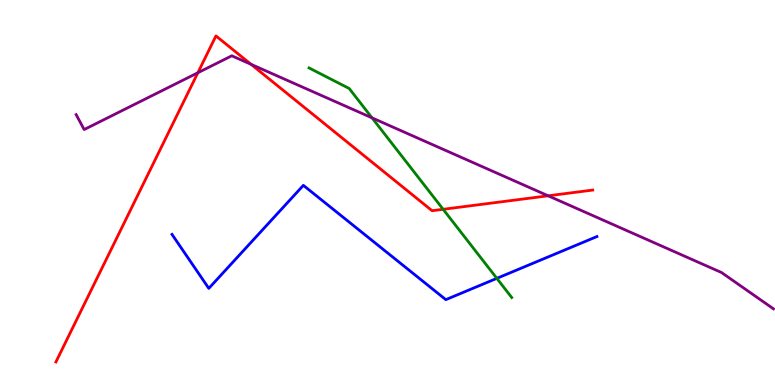[{'lines': ['blue', 'red'], 'intersections': []}, {'lines': ['green', 'red'], 'intersections': [{'x': 5.72, 'y': 4.56}]}, {'lines': ['purple', 'red'], 'intersections': [{'x': 2.55, 'y': 8.11}, {'x': 3.24, 'y': 8.33}, {'x': 7.07, 'y': 4.91}]}, {'lines': ['blue', 'green'], 'intersections': [{'x': 6.41, 'y': 2.77}]}, {'lines': ['blue', 'purple'], 'intersections': []}, {'lines': ['green', 'purple'], 'intersections': [{'x': 4.8, 'y': 6.94}]}]